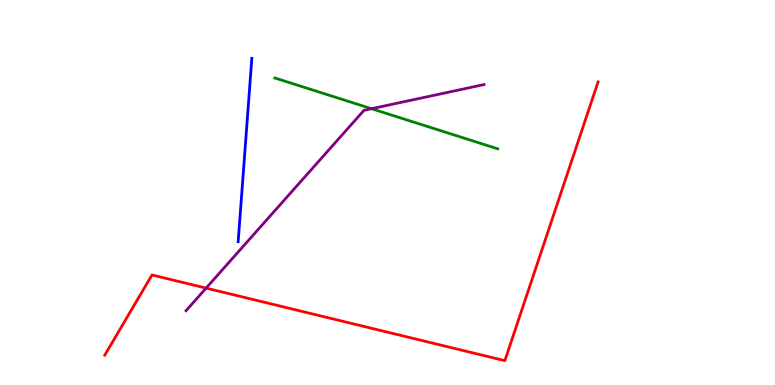[{'lines': ['blue', 'red'], 'intersections': []}, {'lines': ['green', 'red'], 'intersections': []}, {'lines': ['purple', 'red'], 'intersections': [{'x': 2.66, 'y': 2.52}]}, {'lines': ['blue', 'green'], 'intersections': []}, {'lines': ['blue', 'purple'], 'intersections': []}, {'lines': ['green', 'purple'], 'intersections': [{'x': 4.79, 'y': 7.18}]}]